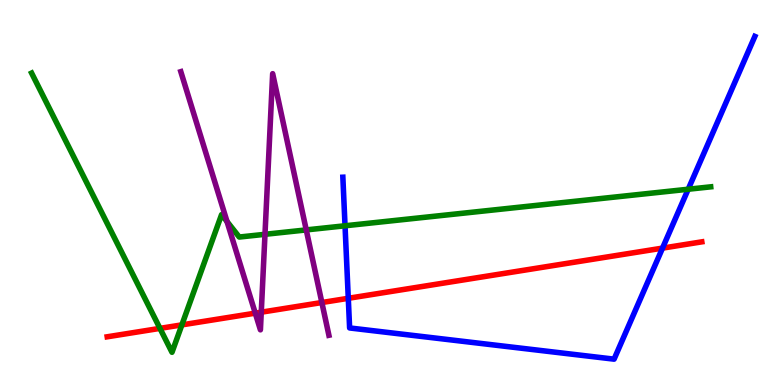[{'lines': ['blue', 'red'], 'intersections': [{'x': 4.49, 'y': 2.25}, {'x': 8.55, 'y': 3.56}]}, {'lines': ['green', 'red'], 'intersections': [{'x': 2.06, 'y': 1.47}, {'x': 2.35, 'y': 1.56}]}, {'lines': ['purple', 'red'], 'intersections': [{'x': 3.29, 'y': 1.87}, {'x': 3.37, 'y': 1.89}, {'x': 4.15, 'y': 2.14}]}, {'lines': ['blue', 'green'], 'intersections': [{'x': 4.45, 'y': 4.14}, {'x': 8.88, 'y': 5.08}]}, {'lines': ['blue', 'purple'], 'intersections': []}, {'lines': ['green', 'purple'], 'intersections': [{'x': 2.93, 'y': 4.25}, {'x': 3.42, 'y': 3.91}, {'x': 3.95, 'y': 4.03}]}]